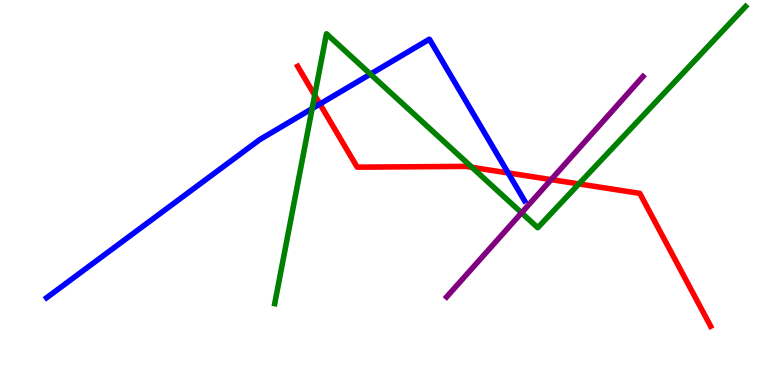[{'lines': ['blue', 'red'], 'intersections': [{'x': 4.13, 'y': 7.3}, {'x': 6.56, 'y': 5.51}]}, {'lines': ['green', 'red'], 'intersections': [{'x': 4.06, 'y': 7.53}, {'x': 6.09, 'y': 5.65}, {'x': 7.47, 'y': 5.22}]}, {'lines': ['purple', 'red'], 'intersections': [{'x': 7.11, 'y': 5.33}]}, {'lines': ['blue', 'green'], 'intersections': [{'x': 4.03, 'y': 7.18}, {'x': 4.78, 'y': 8.07}]}, {'lines': ['blue', 'purple'], 'intersections': []}, {'lines': ['green', 'purple'], 'intersections': [{'x': 6.73, 'y': 4.47}]}]